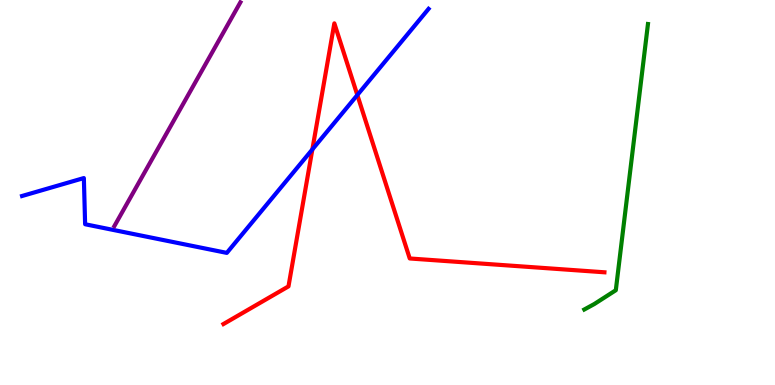[{'lines': ['blue', 'red'], 'intersections': [{'x': 4.03, 'y': 6.12}, {'x': 4.61, 'y': 7.53}]}, {'lines': ['green', 'red'], 'intersections': []}, {'lines': ['purple', 'red'], 'intersections': []}, {'lines': ['blue', 'green'], 'intersections': []}, {'lines': ['blue', 'purple'], 'intersections': []}, {'lines': ['green', 'purple'], 'intersections': []}]